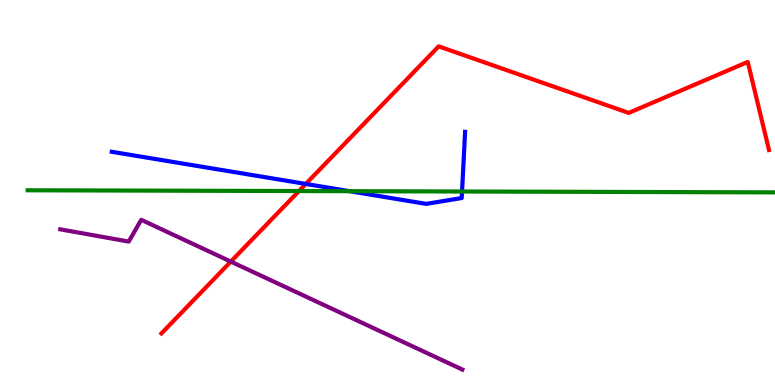[{'lines': ['blue', 'red'], 'intersections': [{'x': 3.95, 'y': 5.22}]}, {'lines': ['green', 'red'], 'intersections': [{'x': 3.86, 'y': 5.04}]}, {'lines': ['purple', 'red'], 'intersections': [{'x': 2.98, 'y': 3.21}]}, {'lines': ['blue', 'green'], 'intersections': [{'x': 4.51, 'y': 5.03}, {'x': 5.96, 'y': 5.03}]}, {'lines': ['blue', 'purple'], 'intersections': []}, {'lines': ['green', 'purple'], 'intersections': []}]